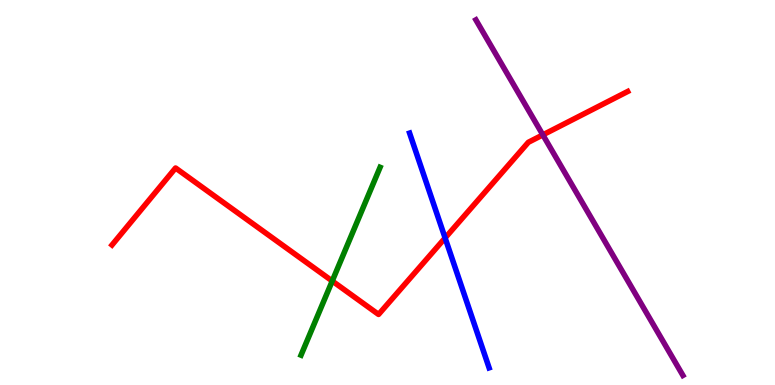[{'lines': ['blue', 'red'], 'intersections': [{'x': 5.74, 'y': 3.82}]}, {'lines': ['green', 'red'], 'intersections': [{'x': 4.29, 'y': 2.7}]}, {'lines': ['purple', 'red'], 'intersections': [{'x': 7.0, 'y': 6.5}]}, {'lines': ['blue', 'green'], 'intersections': []}, {'lines': ['blue', 'purple'], 'intersections': []}, {'lines': ['green', 'purple'], 'intersections': []}]